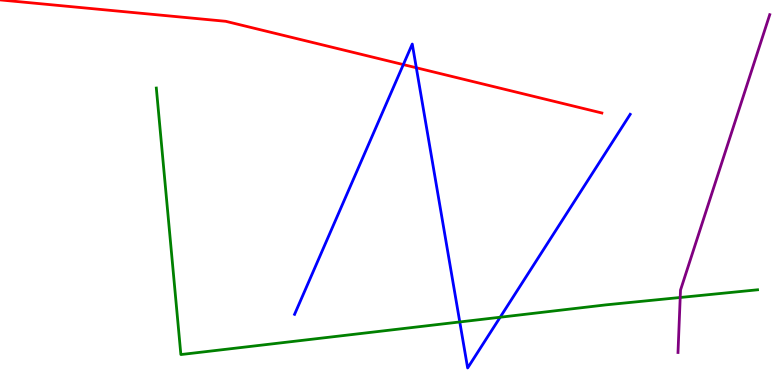[{'lines': ['blue', 'red'], 'intersections': [{'x': 5.2, 'y': 8.32}, {'x': 5.37, 'y': 8.24}]}, {'lines': ['green', 'red'], 'intersections': []}, {'lines': ['purple', 'red'], 'intersections': []}, {'lines': ['blue', 'green'], 'intersections': [{'x': 5.93, 'y': 1.64}, {'x': 6.45, 'y': 1.76}]}, {'lines': ['blue', 'purple'], 'intersections': []}, {'lines': ['green', 'purple'], 'intersections': [{'x': 8.78, 'y': 2.27}]}]